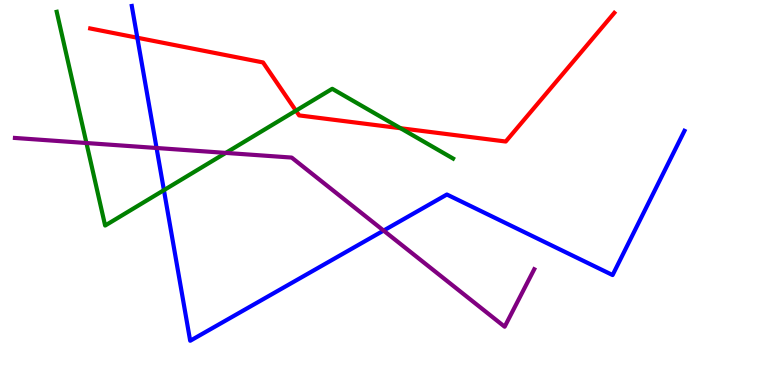[{'lines': ['blue', 'red'], 'intersections': [{'x': 1.77, 'y': 9.02}]}, {'lines': ['green', 'red'], 'intersections': [{'x': 3.82, 'y': 7.13}, {'x': 5.17, 'y': 6.67}]}, {'lines': ['purple', 'red'], 'intersections': []}, {'lines': ['blue', 'green'], 'intersections': [{'x': 2.11, 'y': 5.06}]}, {'lines': ['blue', 'purple'], 'intersections': [{'x': 2.02, 'y': 6.16}, {'x': 4.95, 'y': 4.01}]}, {'lines': ['green', 'purple'], 'intersections': [{'x': 1.12, 'y': 6.29}, {'x': 2.91, 'y': 6.03}]}]